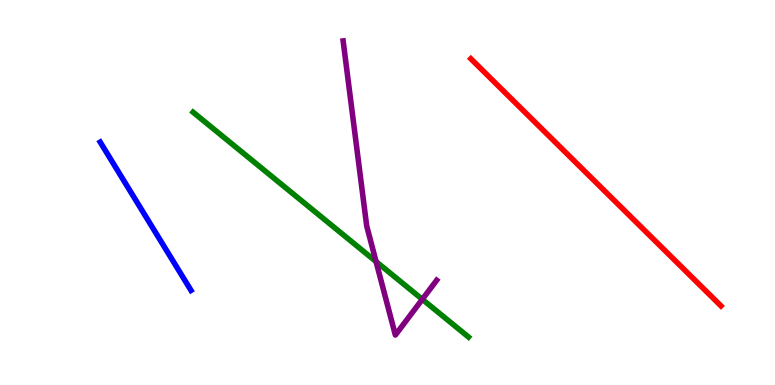[{'lines': ['blue', 'red'], 'intersections': []}, {'lines': ['green', 'red'], 'intersections': []}, {'lines': ['purple', 'red'], 'intersections': []}, {'lines': ['blue', 'green'], 'intersections': []}, {'lines': ['blue', 'purple'], 'intersections': []}, {'lines': ['green', 'purple'], 'intersections': [{'x': 4.85, 'y': 3.21}, {'x': 5.45, 'y': 2.23}]}]